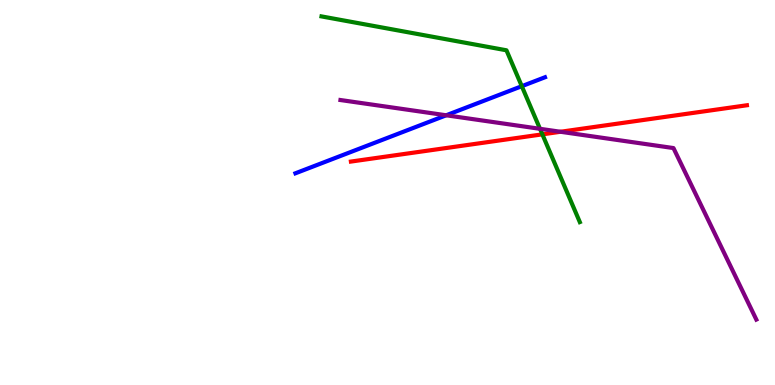[{'lines': ['blue', 'red'], 'intersections': []}, {'lines': ['green', 'red'], 'intersections': [{'x': 7.0, 'y': 6.51}]}, {'lines': ['purple', 'red'], 'intersections': [{'x': 7.23, 'y': 6.58}]}, {'lines': ['blue', 'green'], 'intersections': [{'x': 6.73, 'y': 7.76}]}, {'lines': ['blue', 'purple'], 'intersections': [{'x': 5.76, 'y': 7.01}]}, {'lines': ['green', 'purple'], 'intersections': [{'x': 6.97, 'y': 6.65}]}]